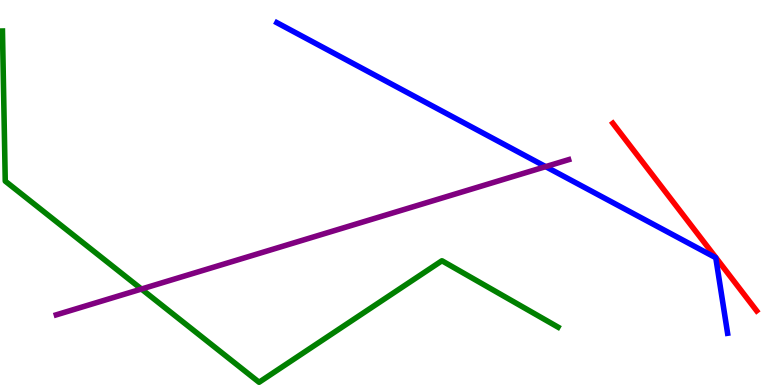[{'lines': ['blue', 'red'], 'intersections': []}, {'lines': ['green', 'red'], 'intersections': []}, {'lines': ['purple', 'red'], 'intersections': []}, {'lines': ['blue', 'green'], 'intersections': []}, {'lines': ['blue', 'purple'], 'intersections': [{'x': 7.04, 'y': 5.67}]}, {'lines': ['green', 'purple'], 'intersections': [{'x': 1.83, 'y': 2.49}]}]